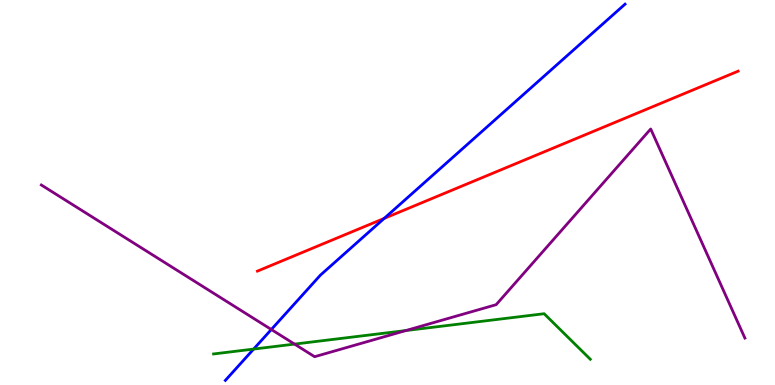[{'lines': ['blue', 'red'], 'intersections': [{'x': 4.96, 'y': 4.33}]}, {'lines': ['green', 'red'], 'intersections': []}, {'lines': ['purple', 'red'], 'intersections': []}, {'lines': ['blue', 'green'], 'intersections': [{'x': 3.27, 'y': 0.933}]}, {'lines': ['blue', 'purple'], 'intersections': [{'x': 3.5, 'y': 1.44}]}, {'lines': ['green', 'purple'], 'intersections': [{'x': 3.8, 'y': 1.06}, {'x': 5.24, 'y': 1.41}]}]